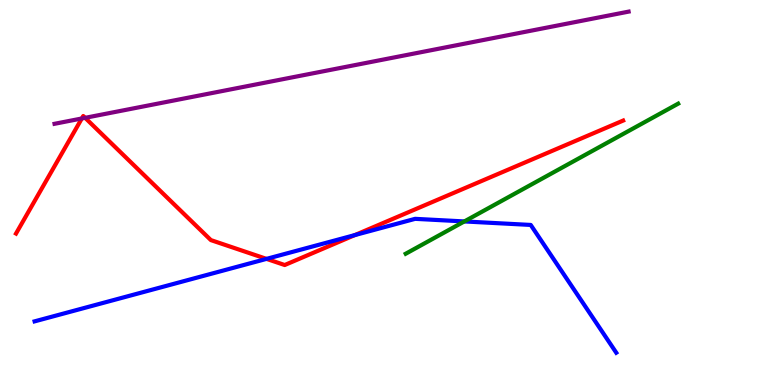[{'lines': ['blue', 'red'], 'intersections': [{'x': 3.44, 'y': 3.28}, {'x': 4.58, 'y': 3.89}]}, {'lines': ['green', 'red'], 'intersections': []}, {'lines': ['purple', 'red'], 'intersections': [{'x': 1.06, 'y': 6.92}, {'x': 1.1, 'y': 6.94}]}, {'lines': ['blue', 'green'], 'intersections': [{'x': 5.99, 'y': 4.25}]}, {'lines': ['blue', 'purple'], 'intersections': []}, {'lines': ['green', 'purple'], 'intersections': []}]